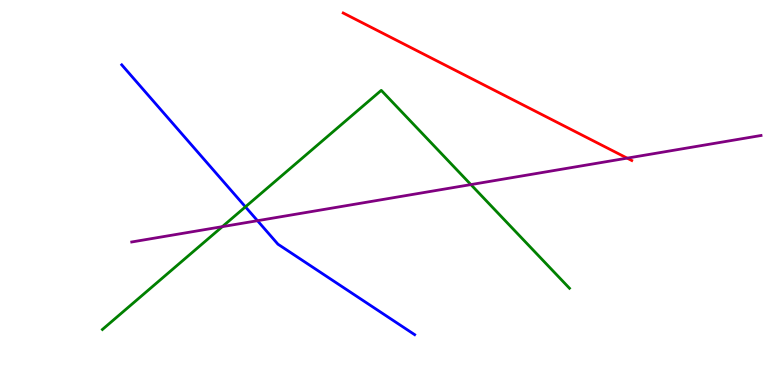[{'lines': ['blue', 'red'], 'intersections': []}, {'lines': ['green', 'red'], 'intersections': []}, {'lines': ['purple', 'red'], 'intersections': [{'x': 8.09, 'y': 5.89}]}, {'lines': ['blue', 'green'], 'intersections': [{'x': 3.17, 'y': 4.63}]}, {'lines': ['blue', 'purple'], 'intersections': [{'x': 3.32, 'y': 4.27}]}, {'lines': ['green', 'purple'], 'intersections': [{'x': 2.87, 'y': 4.11}, {'x': 6.08, 'y': 5.21}]}]